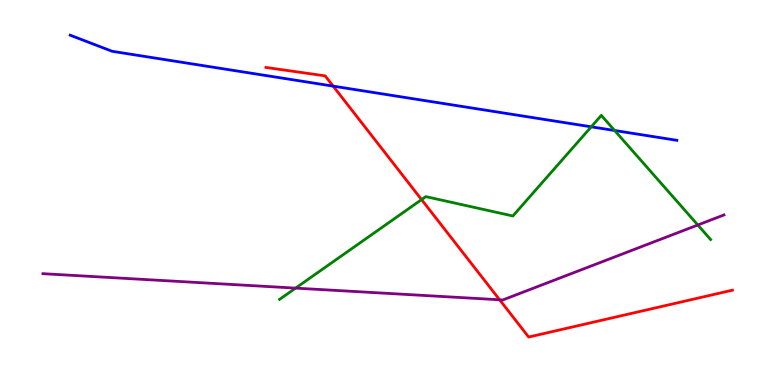[{'lines': ['blue', 'red'], 'intersections': [{'x': 4.3, 'y': 7.76}]}, {'lines': ['green', 'red'], 'intersections': [{'x': 5.44, 'y': 4.82}]}, {'lines': ['purple', 'red'], 'intersections': [{'x': 6.45, 'y': 2.21}]}, {'lines': ['blue', 'green'], 'intersections': [{'x': 7.63, 'y': 6.71}, {'x': 7.93, 'y': 6.61}]}, {'lines': ['blue', 'purple'], 'intersections': []}, {'lines': ['green', 'purple'], 'intersections': [{'x': 3.81, 'y': 2.52}, {'x': 9.0, 'y': 4.16}]}]